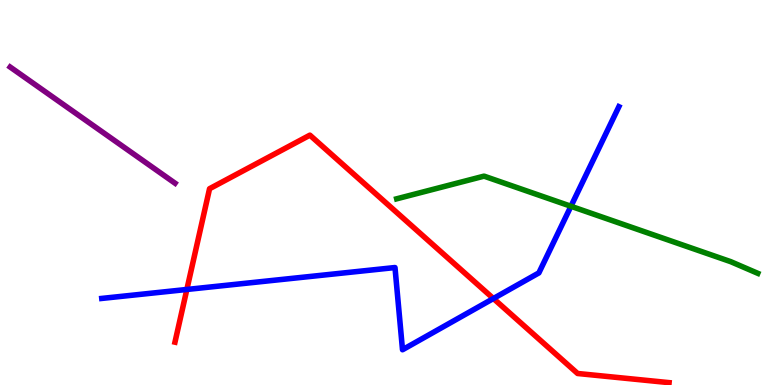[{'lines': ['blue', 'red'], 'intersections': [{'x': 2.41, 'y': 2.48}, {'x': 6.37, 'y': 2.25}]}, {'lines': ['green', 'red'], 'intersections': []}, {'lines': ['purple', 'red'], 'intersections': []}, {'lines': ['blue', 'green'], 'intersections': [{'x': 7.37, 'y': 4.64}]}, {'lines': ['blue', 'purple'], 'intersections': []}, {'lines': ['green', 'purple'], 'intersections': []}]